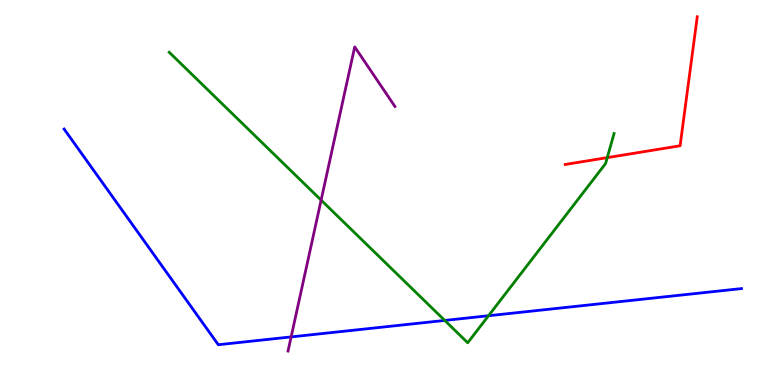[{'lines': ['blue', 'red'], 'intersections': []}, {'lines': ['green', 'red'], 'intersections': [{'x': 7.84, 'y': 5.91}]}, {'lines': ['purple', 'red'], 'intersections': []}, {'lines': ['blue', 'green'], 'intersections': [{'x': 5.74, 'y': 1.68}, {'x': 6.3, 'y': 1.8}]}, {'lines': ['blue', 'purple'], 'intersections': [{'x': 3.76, 'y': 1.25}]}, {'lines': ['green', 'purple'], 'intersections': [{'x': 4.14, 'y': 4.8}]}]